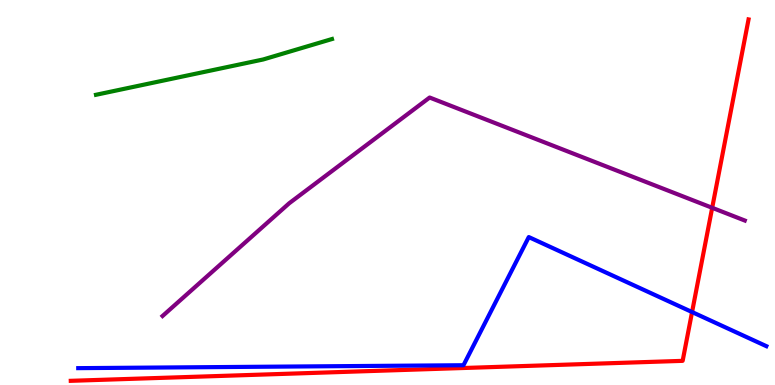[{'lines': ['blue', 'red'], 'intersections': [{'x': 8.93, 'y': 1.89}]}, {'lines': ['green', 'red'], 'intersections': []}, {'lines': ['purple', 'red'], 'intersections': [{'x': 9.19, 'y': 4.6}]}, {'lines': ['blue', 'green'], 'intersections': []}, {'lines': ['blue', 'purple'], 'intersections': []}, {'lines': ['green', 'purple'], 'intersections': []}]